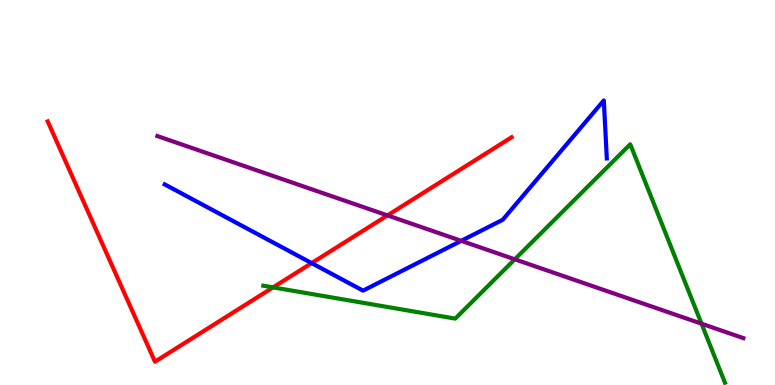[{'lines': ['blue', 'red'], 'intersections': [{'x': 4.02, 'y': 3.17}]}, {'lines': ['green', 'red'], 'intersections': [{'x': 3.52, 'y': 2.54}]}, {'lines': ['purple', 'red'], 'intersections': [{'x': 5.0, 'y': 4.41}]}, {'lines': ['blue', 'green'], 'intersections': []}, {'lines': ['blue', 'purple'], 'intersections': [{'x': 5.95, 'y': 3.74}]}, {'lines': ['green', 'purple'], 'intersections': [{'x': 6.64, 'y': 3.26}, {'x': 9.05, 'y': 1.59}]}]